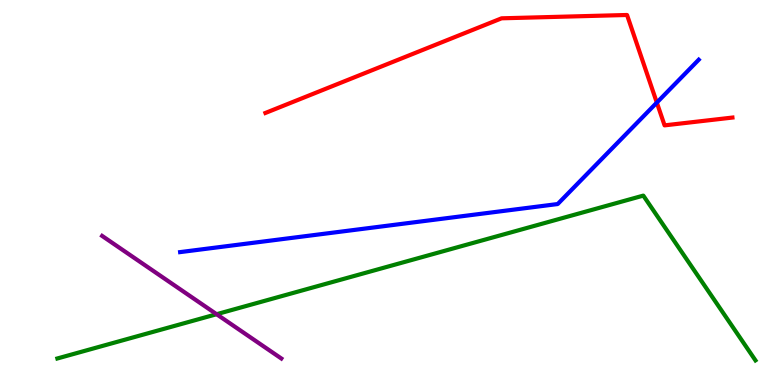[{'lines': ['blue', 'red'], 'intersections': [{'x': 8.48, 'y': 7.34}]}, {'lines': ['green', 'red'], 'intersections': []}, {'lines': ['purple', 'red'], 'intersections': []}, {'lines': ['blue', 'green'], 'intersections': []}, {'lines': ['blue', 'purple'], 'intersections': []}, {'lines': ['green', 'purple'], 'intersections': [{'x': 2.79, 'y': 1.84}]}]